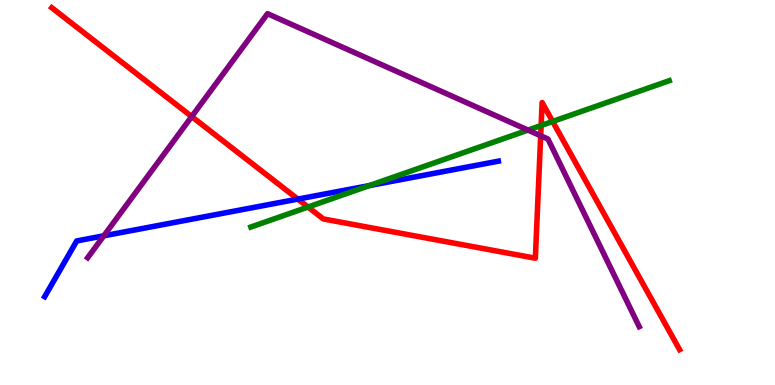[{'lines': ['blue', 'red'], 'intersections': [{'x': 3.84, 'y': 4.83}]}, {'lines': ['green', 'red'], 'intersections': [{'x': 3.97, 'y': 4.62}, {'x': 6.98, 'y': 6.74}, {'x': 7.13, 'y': 6.84}]}, {'lines': ['purple', 'red'], 'intersections': [{'x': 2.47, 'y': 6.97}, {'x': 6.98, 'y': 6.47}]}, {'lines': ['blue', 'green'], 'intersections': [{'x': 4.77, 'y': 5.18}]}, {'lines': ['blue', 'purple'], 'intersections': [{'x': 1.34, 'y': 3.88}]}, {'lines': ['green', 'purple'], 'intersections': [{'x': 6.81, 'y': 6.62}]}]